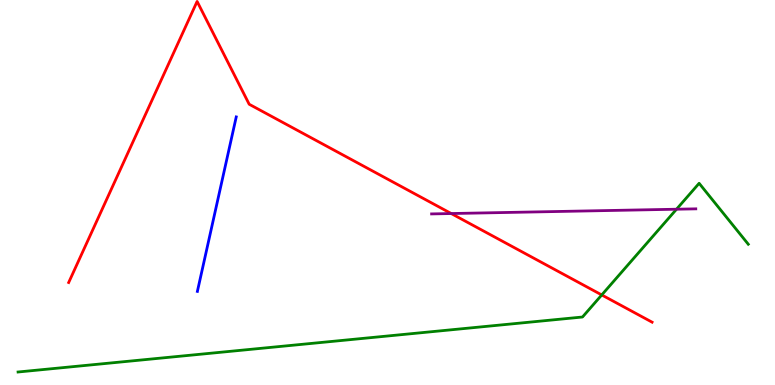[{'lines': ['blue', 'red'], 'intersections': []}, {'lines': ['green', 'red'], 'intersections': [{'x': 7.76, 'y': 2.34}]}, {'lines': ['purple', 'red'], 'intersections': [{'x': 5.82, 'y': 4.45}]}, {'lines': ['blue', 'green'], 'intersections': []}, {'lines': ['blue', 'purple'], 'intersections': []}, {'lines': ['green', 'purple'], 'intersections': [{'x': 8.73, 'y': 4.57}]}]